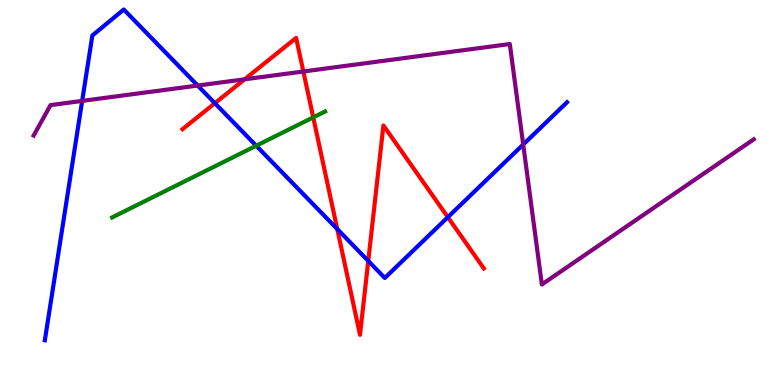[{'lines': ['blue', 'red'], 'intersections': [{'x': 2.77, 'y': 7.32}, {'x': 4.35, 'y': 4.05}, {'x': 4.75, 'y': 3.22}, {'x': 5.78, 'y': 4.36}]}, {'lines': ['green', 'red'], 'intersections': [{'x': 4.04, 'y': 6.95}]}, {'lines': ['purple', 'red'], 'intersections': [{'x': 3.16, 'y': 7.94}, {'x': 3.91, 'y': 8.14}]}, {'lines': ['blue', 'green'], 'intersections': [{'x': 3.31, 'y': 6.21}]}, {'lines': ['blue', 'purple'], 'intersections': [{'x': 1.06, 'y': 7.38}, {'x': 2.55, 'y': 7.78}, {'x': 6.75, 'y': 6.25}]}, {'lines': ['green', 'purple'], 'intersections': []}]